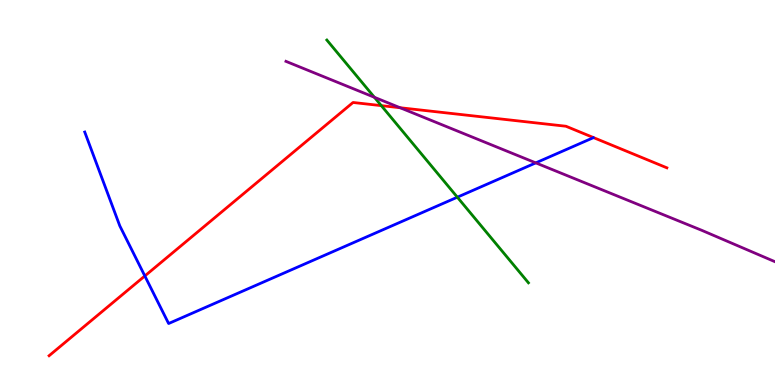[{'lines': ['blue', 'red'], 'intersections': [{'x': 1.87, 'y': 2.83}]}, {'lines': ['green', 'red'], 'intersections': [{'x': 4.92, 'y': 7.26}]}, {'lines': ['purple', 'red'], 'intersections': [{'x': 5.16, 'y': 7.2}]}, {'lines': ['blue', 'green'], 'intersections': [{'x': 5.9, 'y': 4.88}]}, {'lines': ['blue', 'purple'], 'intersections': [{'x': 6.91, 'y': 5.77}]}, {'lines': ['green', 'purple'], 'intersections': [{'x': 4.83, 'y': 7.47}]}]